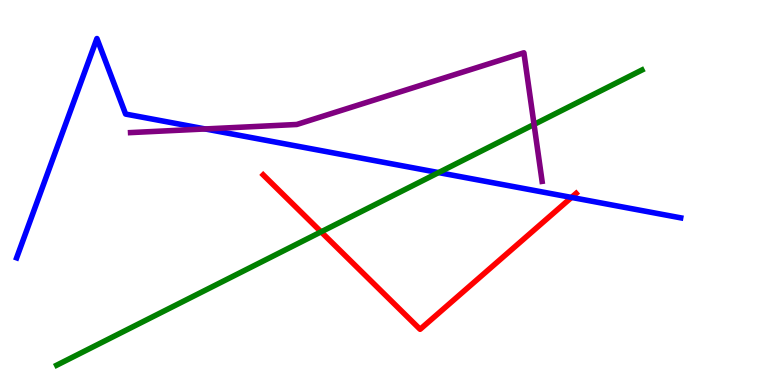[{'lines': ['blue', 'red'], 'intersections': [{'x': 7.37, 'y': 4.87}]}, {'lines': ['green', 'red'], 'intersections': [{'x': 4.14, 'y': 3.98}]}, {'lines': ['purple', 'red'], 'intersections': []}, {'lines': ['blue', 'green'], 'intersections': [{'x': 5.66, 'y': 5.52}]}, {'lines': ['blue', 'purple'], 'intersections': [{'x': 2.65, 'y': 6.65}]}, {'lines': ['green', 'purple'], 'intersections': [{'x': 6.89, 'y': 6.77}]}]